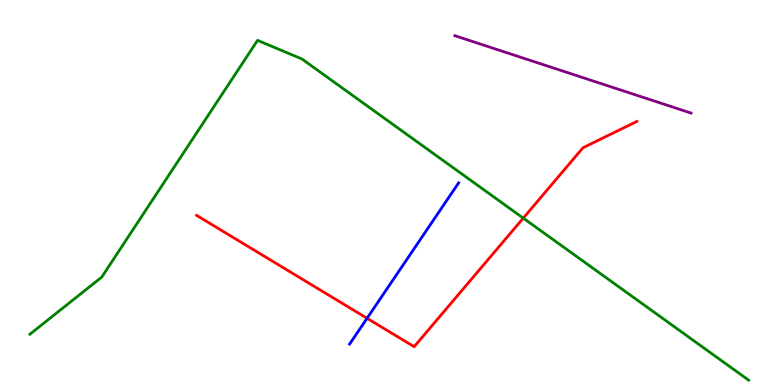[{'lines': ['blue', 'red'], 'intersections': [{'x': 4.74, 'y': 1.73}]}, {'lines': ['green', 'red'], 'intersections': [{'x': 6.75, 'y': 4.33}]}, {'lines': ['purple', 'red'], 'intersections': []}, {'lines': ['blue', 'green'], 'intersections': []}, {'lines': ['blue', 'purple'], 'intersections': []}, {'lines': ['green', 'purple'], 'intersections': []}]